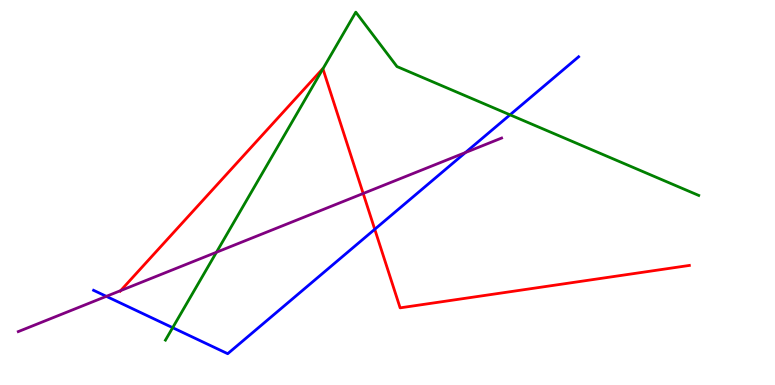[{'lines': ['blue', 'red'], 'intersections': [{'x': 4.84, 'y': 4.04}]}, {'lines': ['green', 'red'], 'intersections': [{'x': 4.17, 'y': 8.21}]}, {'lines': ['purple', 'red'], 'intersections': [{'x': 1.56, 'y': 2.45}, {'x': 4.69, 'y': 4.97}]}, {'lines': ['blue', 'green'], 'intersections': [{'x': 2.23, 'y': 1.49}, {'x': 6.58, 'y': 7.02}]}, {'lines': ['blue', 'purple'], 'intersections': [{'x': 1.37, 'y': 2.3}, {'x': 6.01, 'y': 6.04}]}, {'lines': ['green', 'purple'], 'intersections': [{'x': 2.79, 'y': 3.45}]}]